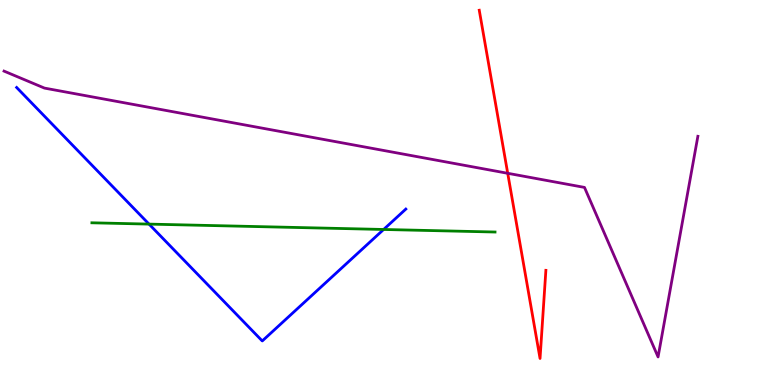[{'lines': ['blue', 'red'], 'intersections': []}, {'lines': ['green', 'red'], 'intersections': []}, {'lines': ['purple', 'red'], 'intersections': [{'x': 6.55, 'y': 5.5}]}, {'lines': ['blue', 'green'], 'intersections': [{'x': 1.92, 'y': 4.18}, {'x': 4.95, 'y': 4.04}]}, {'lines': ['blue', 'purple'], 'intersections': []}, {'lines': ['green', 'purple'], 'intersections': []}]